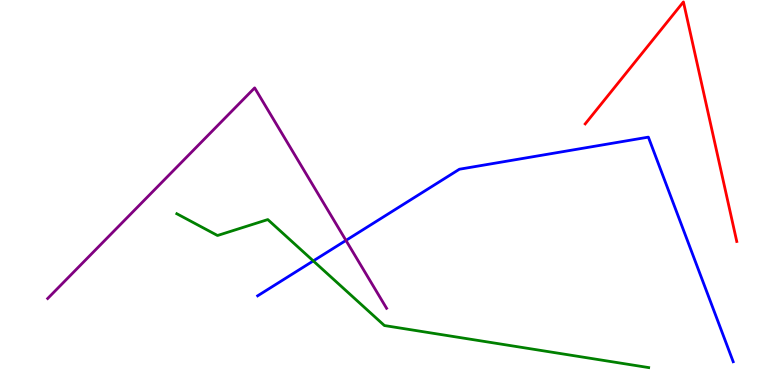[{'lines': ['blue', 'red'], 'intersections': []}, {'lines': ['green', 'red'], 'intersections': []}, {'lines': ['purple', 'red'], 'intersections': []}, {'lines': ['blue', 'green'], 'intersections': [{'x': 4.04, 'y': 3.22}]}, {'lines': ['blue', 'purple'], 'intersections': [{'x': 4.46, 'y': 3.76}]}, {'lines': ['green', 'purple'], 'intersections': []}]